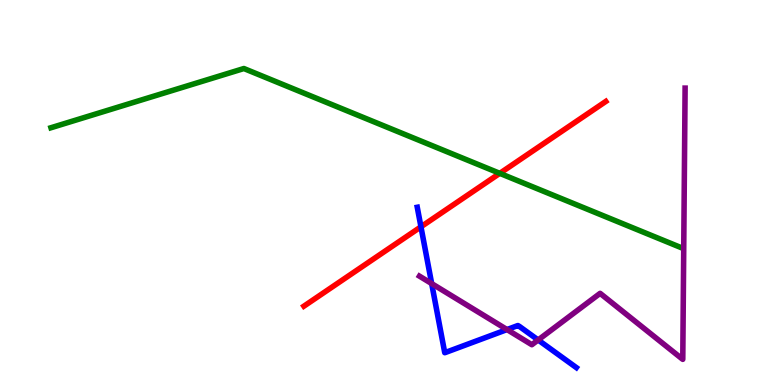[{'lines': ['blue', 'red'], 'intersections': [{'x': 5.43, 'y': 4.11}]}, {'lines': ['green', 'red'], 'intersections': [{'x': 6.45, 'y': 5.5}]}, {'lines': ['purple', 'red'], 'intersections': []}, {'lines': ['blue', 'green'], 'intersections': []}, {'lines': ['blue', 'purple'], 'intersections': [{'x': 5.57, 'y': 2.63}, {'x': 6.54, 'y': 1.44}, {'x': 6.94, 'y': 1.17}]}, {'lines': ['green', 'purple'], 'intersections': []}]